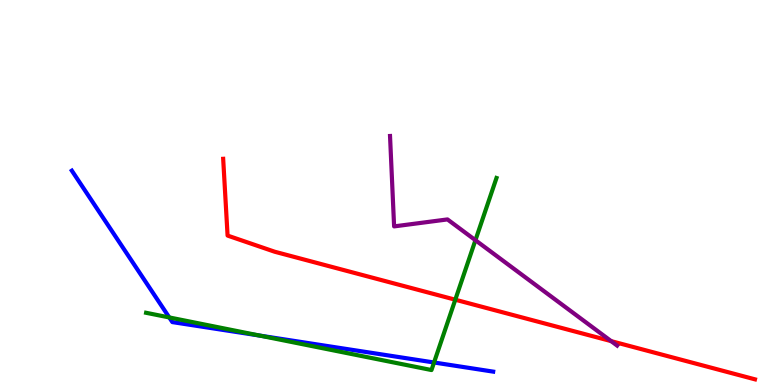[{'lines': ['blue', 'red'], 'intersections': []}, {'lines': ['green', 'red'], 'intersections': [{'x': 5.87, 'y': 2.22}]}, {'lines': ['purple', 'red'], 'intersections': [{'x': 7.89, 'y': 1.14}]}, {'lines': ['blue', 'green'], 'intersections': [{'x': 2.18, 'y': 1.75}, {'x': 3.35, 'y': 1.28}, {'x': 5.6, 'y': 0.585}]}, {'lines': ['blue', 'purple'], 'intersections': []}, {'lines': ['green', 'purple'], 'intersections': [{'x': 6.13, 'y': 3.76}]}]